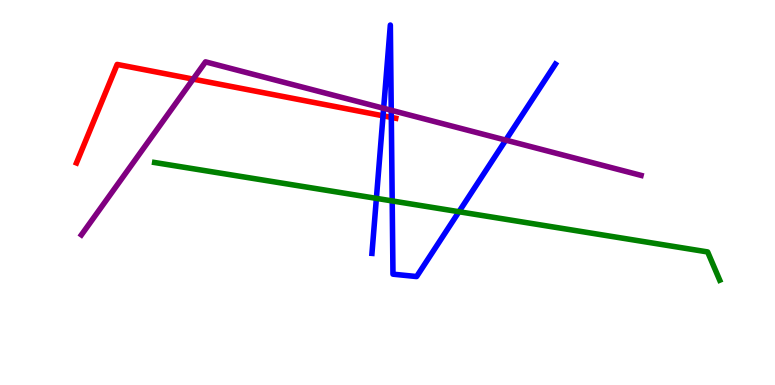[{'lines': ['blue', 'red'], 'intersections': [{'x': 4.94, 'y': 6.99}, {'x': 5.05, 'y': 6.95}]}, {'lines': ['green', 'red'], 'intersections': []}, {'lines': ['purple', 'red'], 'intersections': [{'x': 2.49, 'y': 7.94}]}, {'lines': ['blue', 'green'], 'intersections': [{'x': 4.86, 'y': 4.85}, {'x': 5.06, 'y': 4.78}, {'x': 5.92, 'y': 4.5}]}, {'lines': ['blue', 'purple'], 'intersections': [{'x': 4.95, 'y': 7.19}, {'x': 5.05, 'y': 7.14}, {'x': 6.53, 'y': 6.36}]}, {'lines': ['green', 'purple'], 'intersections': []}]